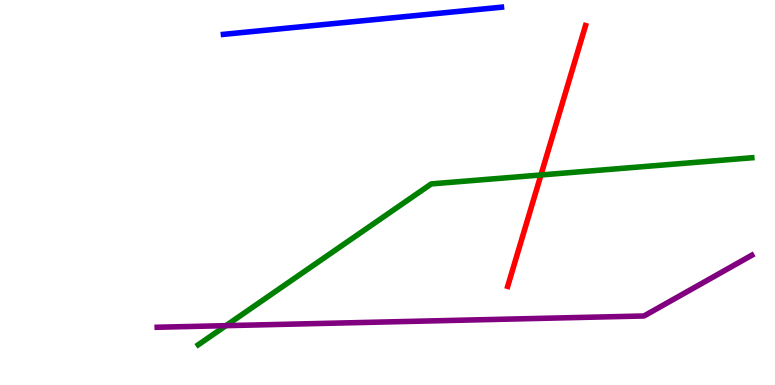[{'lines': ['blue', 'red'], 'intersections': []}, {'lines': ['green', 'red'], 'intersections': [{'x': 6.98, 'y': 5.46}]}, {'lines': ['purple', 'red'], 'intersections': []}, {'lines': ['blue', 'green'], 'intersections': []}, {'lines': ['blue', 'purple'], 'intersections': []}, {'lines': ['green', 'purple'], 'intersections': [{'x': 2.92, 'y': 1.54}]}]